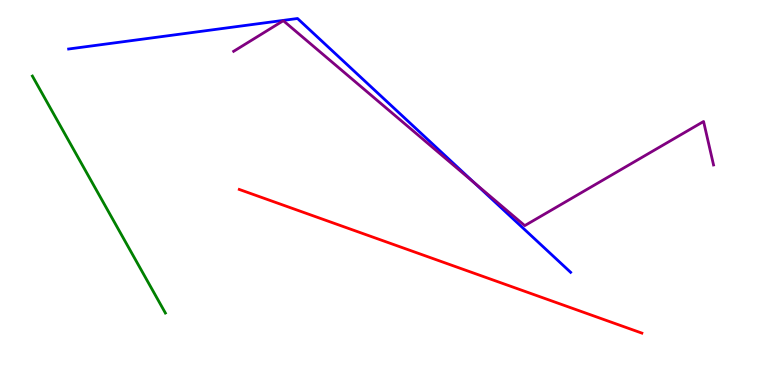[{'lines': ['blue', 'red'], 'intersections': []}, {'lines': ['green', 'red'], 'intersections': []}, {'lines': ['purple', 'red'], 'intersections': []}, {'lines': ['blue', 'green'], 'intersections': []}, {'lines': ['blue', 'purple'], 'intersections': [{'x': 6.12, 'y': 5.25}]}, {'lines': ['green', 'purple'], 'intersections': []}]